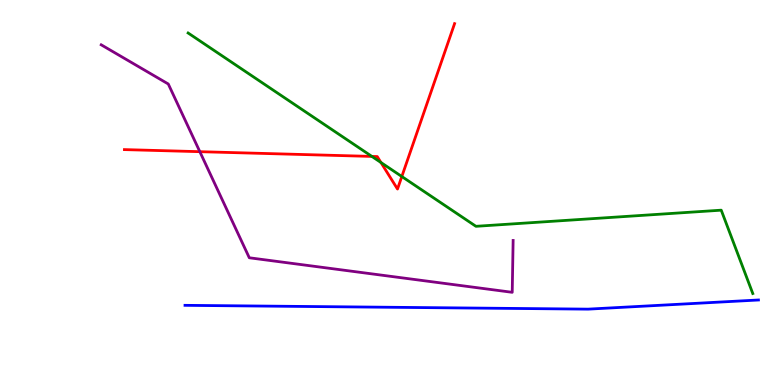[{'lines': ['blue', 'red'], 'intersections': []}, {'lines': ['green', 'red'], 'intersections': [{'x': 4.8, 'y': 5.94}, {'x': 4.92, 'y': 5.78}, {'x': 5.18, 'y': 5.41}]}, {'lines': ['purple', 'red'], 'intersections': [{'x': 2.58, 'y': 6.06}]}, {'lines': ['blue', 'green'], 'intersections': []}, {'lines': ['blue', 'purple'], 'intersections': []}, {'lines': ['green', 'purple'], 'intersections': []}]